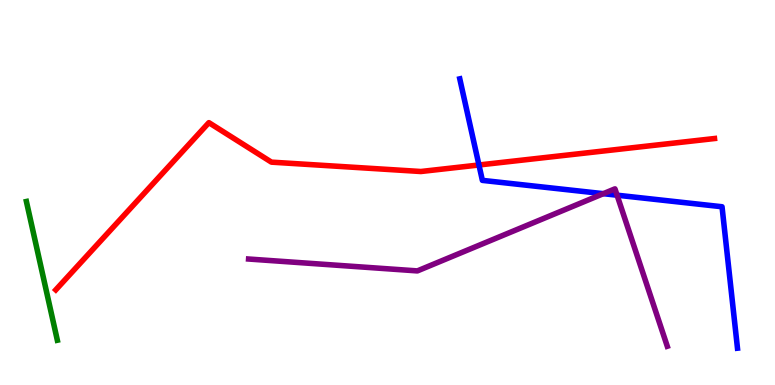[{'lines': ['blue', 'red'], 'intersections': [{'x': 6.18, 'y': 5.71}]}, {'lines': ['green', 'red'], 'intersections': []}, {'lines': ['purple', 'red'], 'intersections': []}, {'lines': ['blue', 'green'], 'intersections': []}, {'lines': ['blue', 'purple'], 'intersections': [{'x': 7.79, 'y': 4.97}, {'x': 7.96, 'y': 4.93}]}, {'lines': ['green', 'purple'], 'intersections': []}]